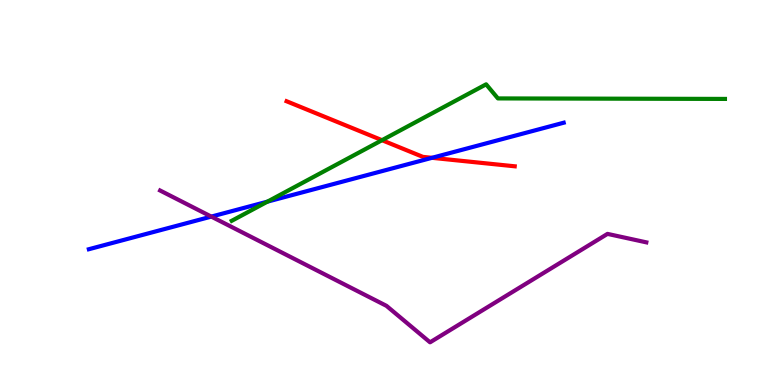[{'lines': ['blue', 'red'], 'intersections': [{'x': 5.57, 'y': 5.9}]}, {'lines': ['green', 'red'], 'intersections': [{'x': 4.93, 'y': 6.36}]}, {'lines': ['purple', 'red'], 'intersections': []}, {'lines': ['blue', 'green'], 'intersections': [{'x': 3.45, 'y': 4.76}]}, {'lines': ['blue', 'purple'], 'intersections': [{'x': 2.73, 'y': 4.37}]}, {'lines': ['green', 'purple'], 'intersections': []}]